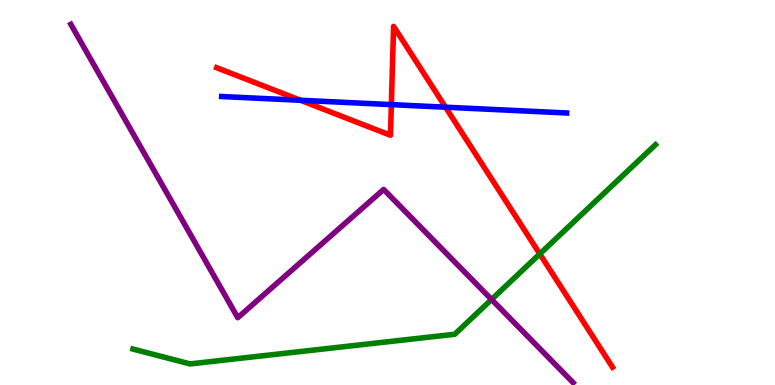[{'lines': ['blue', 'red'], 'intersections': [{'x': 3.88, 'y': 7.4}, {'x': 5.05, 'y': 7.28}, {'x': 5.75, 'y': 7.22}]}, {'lines': ['green', 'red'], 'intersections': [{'x': 6.96, 'y': 3.4}]}, {'lines': ['purple', 'red'], 'intersections': []}, {'lines': ['blue', 'green'], 'intersections': []}, {'lines': ['blue', 'purple'], 'intersections': []}, {'lines': ['green', 'purple'], 'intersections': [{'x': 6.34, 'y': 2.22}]}]